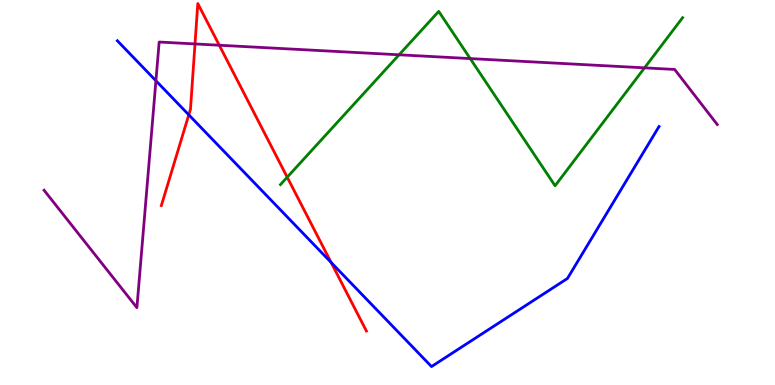[{'lines': ['blue', 'red'], 'intersections': [{'x': 2.44, 'y': 7.02}, {'x': 4.27, 'y': 3.18}]}, {'lines': ['green', 'red'], 'intersections': [{'x': 3.71, 'y': 5.4}]}, {'lines': ['purple', 'red'], 'intersections': [{'x': 2.52, 'y': 8.86}, {'x': 2.83, 'y': 8.83}]}, {'lines': ['blue', 'green'], 'intersections': []}, {'lines': ['blue', 'purple'], 'intersections': [{'x': 2.01, 'y': 7.9}]}, {'lines': ['green', 'purple'], 'intersections': [{'x': 5.15, 'y': 8.58}, {'x': 6.07, 'y': 8.48}, {'x': 8.32, 'y': 8.24}]}]